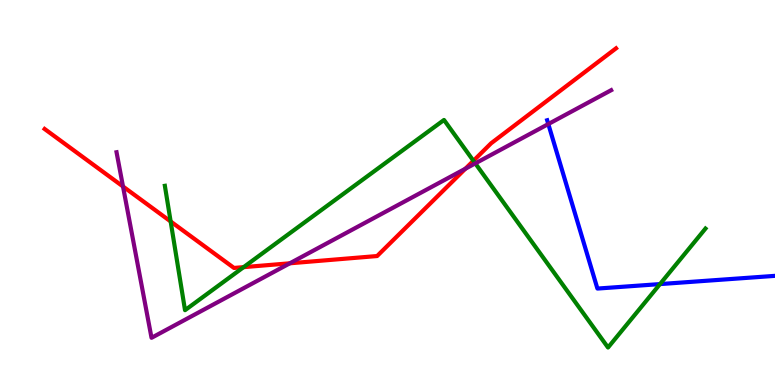[{'lines': ['blue', 'red'], 'intersections': []}, {'lines': ['green', 'red'], 'intersections': [{'x': 2.2, 'y': 4.25}, {'x': 3.14, 'y': 3.06}, {'x': 6.11, 'y': 5.82}]}, {'lines': ['purple', 'red'], 'intersections': [{'x': 1.59, 'y': 5.16}, {'x': 3.74, 'y': 3.16}, {'x': 6.0, 'y': 5.62}]}, {'lines': ['blue', 'green'], 'intersections': [{'x': 8.52, 'y': 2.62}]}, {'lines': ['blue', 'purple'], 'intersections': [{'x': 7.07, 'y': 6.78}]}, {'lines': ['green', 'purple'], 'intersections': [{'x': 6.13, 'y': 5.76}]}]